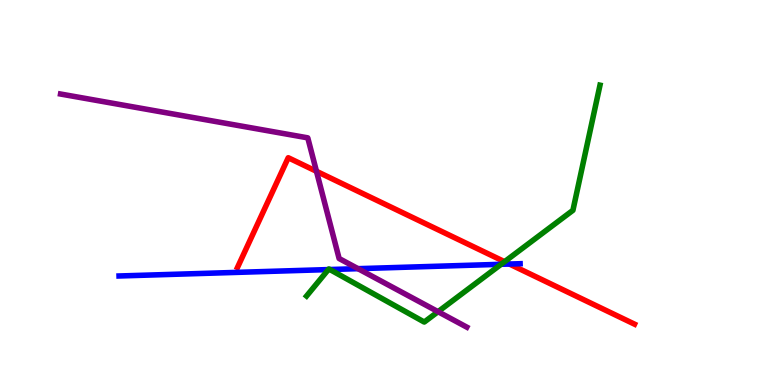[{'lines': ['blue', 'red'], 'intersections': [{'x': 6.57, 'y': 3.14}]}, {'lines': ['green', 'red'], 'intersections': [{'x': 6.51, 'y': 3.2}]}, {'lines': ['purple', 'red'], 'intersections': [{'x': 4.08, 'y': 5.55}]}, {'lines': ['blue', 'green'], 'intersections': [{'x': 4.24, 'y': 3.0}, {'x': 4.26, 'y': 3.0}, {'x': 6.47, 'y': 3.14}]}, {'lines': ['blue', 'purple'], 'intersections': [{'x': 4.62, 'y': 3.02}]}, {'lines': ['green', 'purple'], 'intersections': [{'x': 5.65, 'y': 1.9}]}]